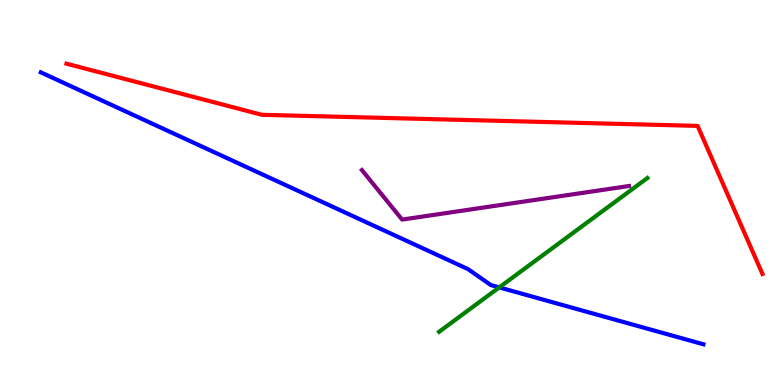[{'lines': ['blue', 'red'], 'intersections': []}, {'lines': ['green', 'red'], 'intersections': []}, {'lines': ['purple', 'red'], 'intersections': []}, {'lines': ['blue', 'green'], 'intersections': [{'x': 6.44, 'y': 2.54}]}, {'lines': ['blue', 'purple'], 'intersections': []}, {'lines': ['green', 'purple'], 'intersections': []}]